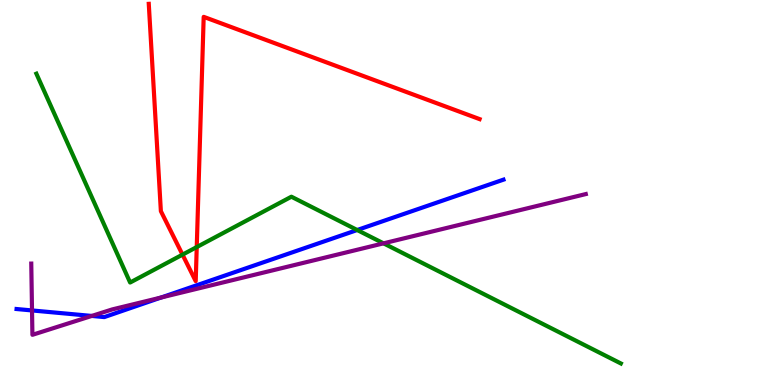[{'lines': ['blue', 'red'], 'intersections': []}, {'lines': ['green', 'red'], 'intersections': [{'x': 2.36, 'y': 3.39}, {'x': 2.54, 'y': 3.58}]}, {'lines': ['purple', 'red'], 'intersections': []}, {'lines': ['blue', 'green'], 'intersections': [{'x': 4.61, 'y': 4.03}]}, {'lines': ['blue', 'purple'], 'intersections': [{'x': 0.413, 'y': 1.94}, {'x': 1.18, 'y': 1.79}, {'x': 2.08, 'y': 2.27}]}, {'lines': ['green', 'purple'], 'intersections': [{'x': 4.95, 'y': 3.68}]}]